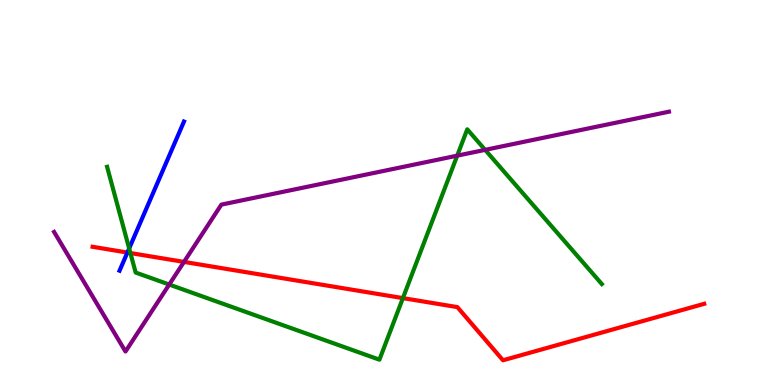[{'lines': ['blue', 'red'], 'intersections': [{'x': 1.64, 'y': 3.44}]}, {'lines': ['green', 'red'], 'intersections': [{'x': 1.68, 'y': 3.43}, {'x': 5.2, 'y': 2.26}]}, {'lines': ['purple', 'red'], 'intersections': [{'x': 2.37, 'y': 3.2}]}, {'lines': ['blue', 'green'], 'intersections': [{'x': 1.67, 'y': 3.55}]}, {'lines': ['blue', 'purple'], 'intersections': []}, {'lines': ['green', 'purple'], 'intersections': [{'x': 2.18, 'y': 2.61}, {'x': 5.9, 'y': 5.96}, {'x': 6.26, 'y': 6.11}]}]